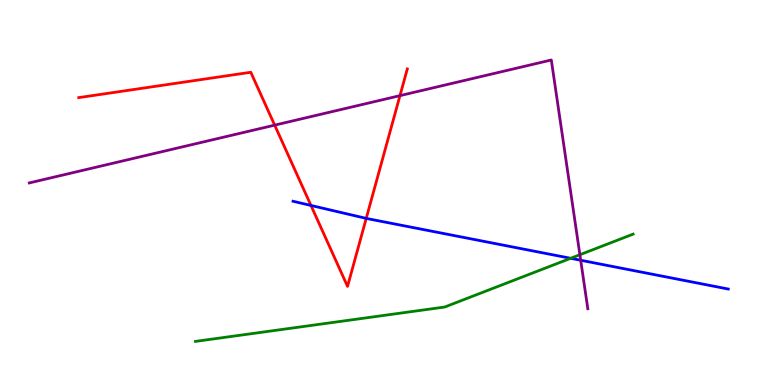[{'lines': ['blue', 'red'], 'intersections': [{'x': 4.01, 'y': 4.66}, {'x': 4.73, 'y': 4.33}]}, {'lines': ['green', 'red'], 'intersections': []}, {'lines': ['purple', 'red'], 'intersections': [{'x': 3.54, 'y': 6.75}, {'x': 5.16, 'y': 7.52}]}, {'lines': ['blue', 'green'], 'intersections': [{'x': 7.36, 'y': 3.29}]}, {'lines': ['blue', 'purple'], 'intersections': [{'x': 7.49, 'y': 3.24}]}, {'lines': ['green', 'purple'], 'intersections': [{'x': 7.48, 'y': 3.38}]}]